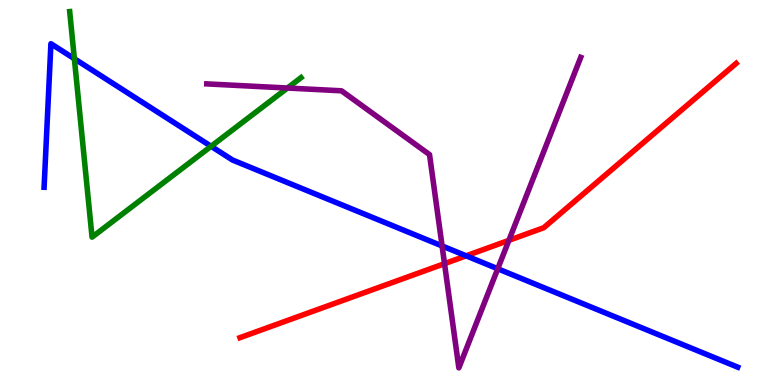[{'lines': ['blue', 'red'], 'intersections': [{'x': 6.01, 'y': 3.36}]}, {'lines': ['green', 'red'], 'intersections': []}, {'lines': ['purple', 'red'], 'intersections': [{'x': 5.74, 'y': 3.15}, {'x': 6.57, 'y': 3.76}]}, {'lines': ['blue', 'green'], 'intersections': [{'x': 0.96, 'y': 8.47}, {'x': 2.72, 'y': 6.2}]}, {'lines': ['blue', 'purple'], 'intersections': [{'x': 5.7, 'y': 3.61}, {'x': 6.42, 'y': 3.02}]}, {'lines': ['green', 'purple'], 'intersections': [{'x': 3.71, 'y': 7.71}]}]